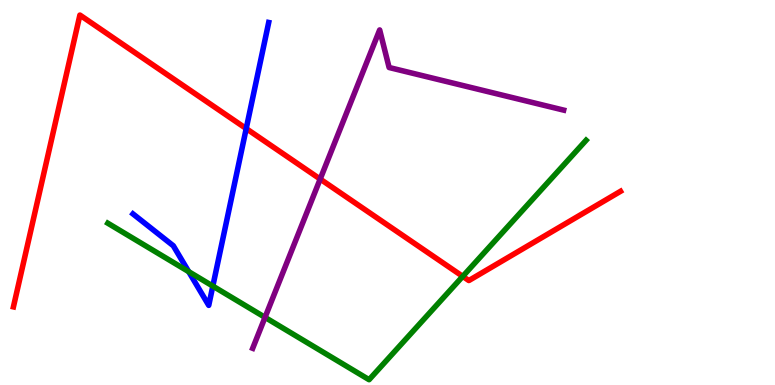[{'lines': ['blue', 'red'], 'intersections': [{'x': 3.18, 'y': 6.66}]}, {'lines': ['green', 'red'], 'intersections': [{'x': 5.97, 'y': 2.82}]}, {'lines': ['purple', 'red'], 'intersections': [{'x': 4.13, 'y': 5.35}]}, {'lines': ['blue', 'green'], 'intersections': [{'x': 2.43, 'y': 2.94}, {'x': 2.75, 'y': 2.57}]}, {'lines': ['blue', 'purple'], 'intersections': []}, {'lines': ['green', 'purple'], 'intersections': [{'x': 3.42, 'y': 1.76}]}]